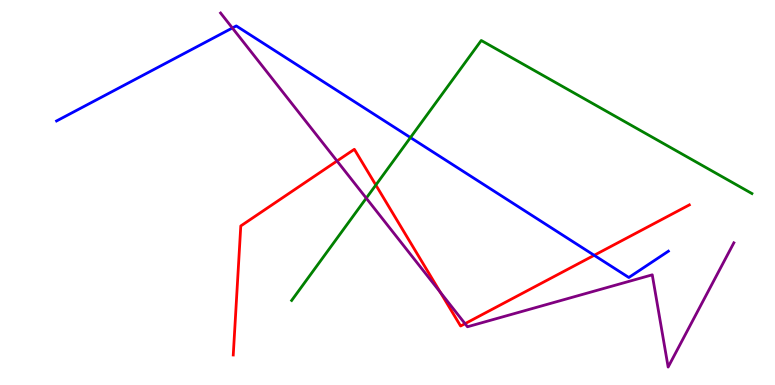[{'lines': ['blue', 'red'], 'intersections': [{'x': 7.67, 'y': 3.37}]}, {'lines': ['green', 'red'], 'intersections': [{'x': 4.85, 'y': 5.19}]}, {'lines': ['purple', 'red'], 'intersections': [{'x': 4.35, 'y': 5.82}, {'x': 5.68, 'y': 2.41}, {'x': 6.0, 'y': 1.59}]}, {'lines': ['blue', 'green'], 'intersections': [{'x': 5.3, 'y': 6.43}]}, {'lines': ['blue', 'purple'], 'intersections': [{'x': 3.0, 'y': 9.27}]}, {'lines': ['green', 'purple'], 'intersections': [{'x': 4.73, 'y': 4.85}]}]